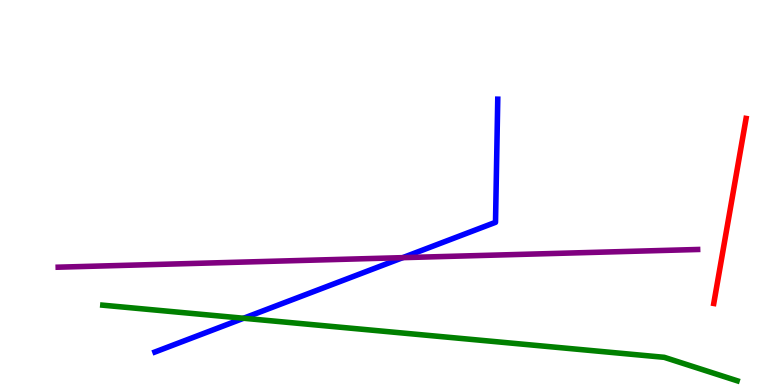[{'lines': ['blue', 'red'], 'intersections': []}, {'lines': ['green', 'red'], 'intersections': []}, {'lines': ['purple', 'red'], 'intersections': []}, {'lines': ['blue', 'green'], 'intersections': [{'x': 3.14, 'y': 1.73}]}, {'lines': ['blue', 'purple'], 'intersections': [{'x': 5.2, 'y': 3.31}]}, {'lines': ['green', 'purple'], 'intersections': []}]